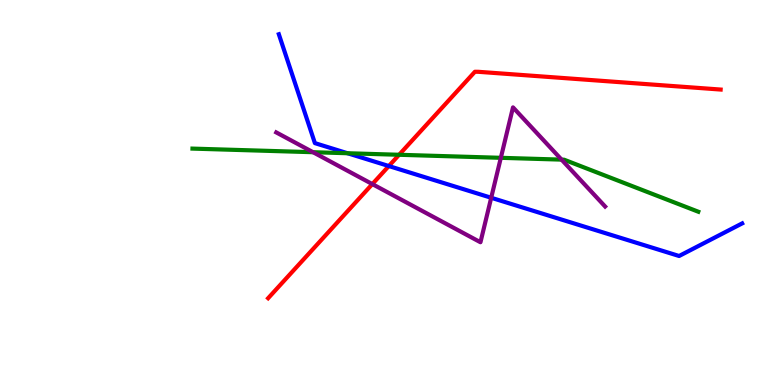[{'lines': ['blue', 'red'], 'intersections': [{'x': 5.02, 'y': 5.69}]}, {'lines': ['green', 'red'], 'intersections': [{'x': 5.15, 'y': 5.98}]}, {'lines': ['purple', 'red'], 'intersections': [{'x': 4.8, 'y': 5.22}]}, {'lines': ['blue', 'green'], 'intersections': [{'x': 4.48, 'y': 6.02}]}, {'lines': ['blue', 'purple'], 'intersections': [{'x': 6.34, 'y': 4.86}]}, {'lines': ['green', 'purple'], 'intersections': [{'x': 4.04, 'y': 6.05}, {'x': 6.46, 'y': 5.9}, {'x': 7.25, 'y': 5.85}]}]